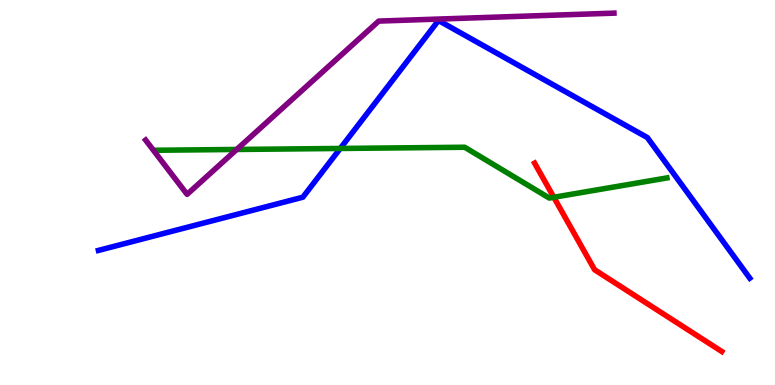[{'lines': ['blue', 'red'], 'intersections': []}, {'lines': ['green', 'red'], 'intersections': [{'x': 7.15, 'y': 4.88}]}, {'lines': ['purple', 'red'], 'intersections': []}, {'lines': ['blue', 'green'], 'intersections': [{'x': 4.39, 'y': 6.14}]}, {'lines': ['blue', 'purple'], 'intersections': []}, {'lines': ['green', 'purple'], 'intersections': [{'x': 3.05, 'y': 6.12}]}]